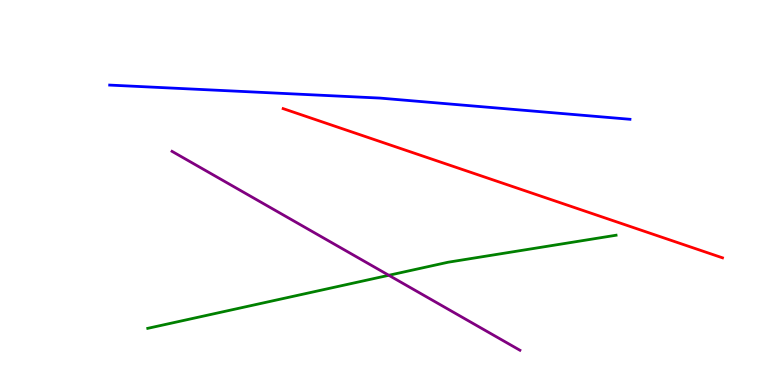[{'lines': ['blue', 'red'], 'intersections': []}, {'lines': ['green', 'red'], 'intersections': []}, {'lines': ['purple', 'red'], 'intersections': []}, {'lines': ['blue', 'green'], 'intersections': []}, {'lines': ['blue', 'purple'], 'intersections': []}, {'lines': ['green', 'purple'], 'intersections': [{'x': 5.02, 'y': 2.85}]}]